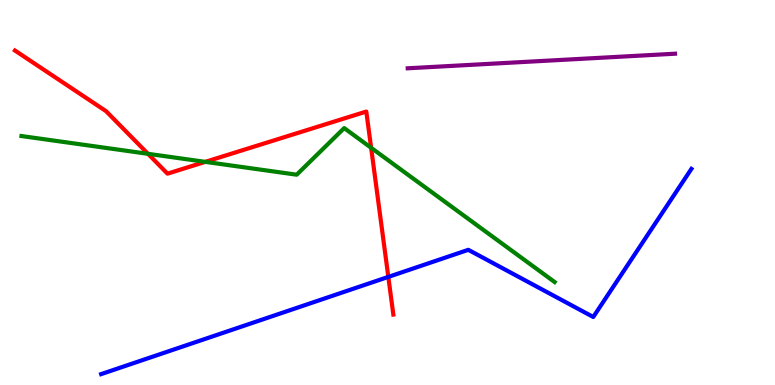[{'lines': ['blue', 'red'], 'intersections': [{'x': 5.01, 'y': 2.81}]}, {'lines': ['green', 'red'], 'intersections': [{'x': 1.91, 'y': 6.0}, {'x': 2.65, 'y': 5.8}, {'x': 4.79, 'y': 6.16}]}, {'lines': ['purple', 'red'], 'intersections': []}, {'lines': ['blue', 'green'], 'intersections': []}, {'lines': ['blue', 'purple'], 'intersections': []}, {'lines': ['green', 'purple'], 'intersections': []}]